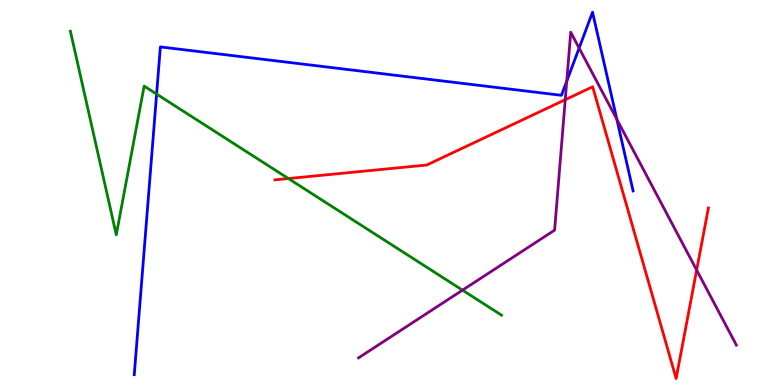[{'lines': ['blue', 'red'], 'intersections': []}, {'lines': ['green', 'red'], 'intersections': [{'x': 3.72, 'y': 5.36}]}, {'lines': ['purple', 'red'], 'intersections': [{'x': 7.29, 'y': 7.41}, {'x': 8.99, 'y': 2.98}]}, {'lines': ['blue', 'green'], 'intersections': [{'x': 2.02, 'y': 7.56}]}, {'lines': ['blue', 'purple'], 'intersections': [{'x': 7.31, 'y': 7.89}, {'x': 7.47, 'y': 8.75}, {'x': 7.96, 'y': 6.9}]}, {'lines': ['green', 'purple'], 'intersections': [{'x': 5.97, 'y': 2.46}]}]